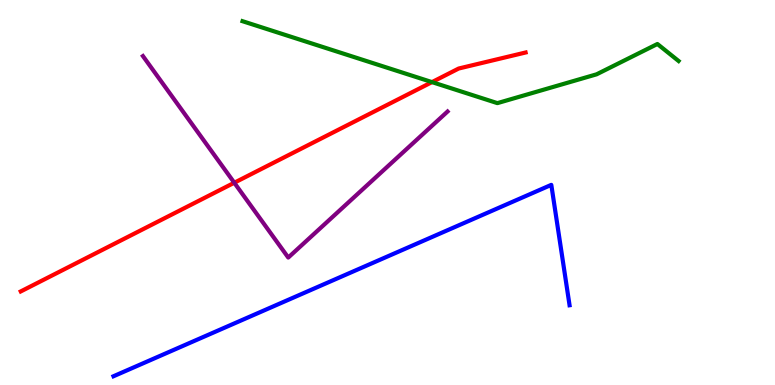[{'lines': ['blue', 'red'], 'intersections': []}, {'lines': ['green', 'red'], 'intersections': [{'x': 5.57, 'y': 7.87}]}, {'lines': ['purple', 'red'], 'intersections': [{'x': 3.02, 'y': 5.25}]}, {'lines': ['blue', 'green'], 'intersections': []}, {'lines': ['blue', 'purple'], 'intersections': []}, {'lines': ['green', 'purple'], 'intersections': []}]